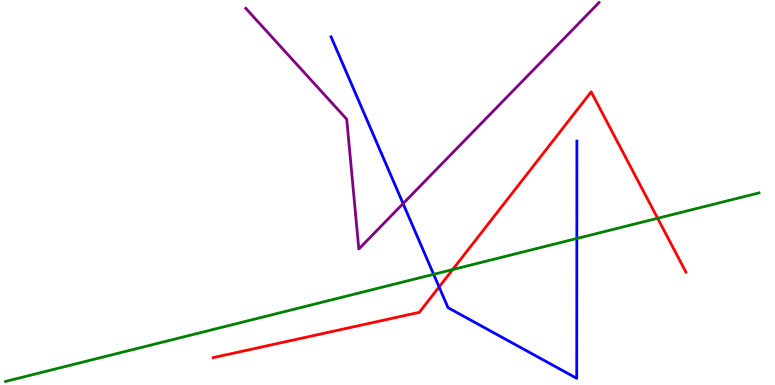[{'lines': ['blue', 'red'], 'intersections': [{'x': 5.67, 'y': 2.55}]}, {'lines': ['green', 'red'], 'intersections': [{'x': 5.84, 'y': 3.0}, {'x': 8.49, 'y': 4.33}]}, {'lines': ['purple', 'red'], 'intersections': []}, {'lines': ['blue', 'green'], 'intersections': [{'x': 5.6, 'y': 2.87}, {'x': 7.44, 'y': 3.81}]}, {'lines': ['blue', 'purple'], 'intersections': [{'x': 5.2, 'y': 4.71}]}, {'lines': ['green', 'purple'], 'intersections': []}]